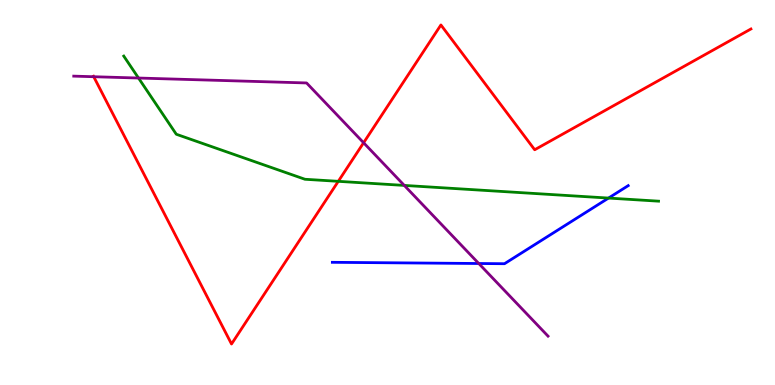[{'lines': ['blue', 'red'], 'intersections': []}, {'lines': ['green', 'red'], 'intersections': [{'x': 4.36, 'y': 5.29}]}, {'lines': ['purple', 'red'], 'intersections': [{'x': 1.21, 'y': 8.01}, {'x': 4.69, 'y': 6.29}]}, {'lines': ['blue', 'green'], 'intersections': [{'x': 7.85, 'y': 4.86}]}, {'lines': ['blue', 'purple'], 'intersections': [{'x': 6.18, 'y': 3.16}]}, {'lines': ['green', 'purple'], 'intersections': [{'x': 1.79, 'y': 7.97}, {'x': 5.22, 'y': 5.18}]}]